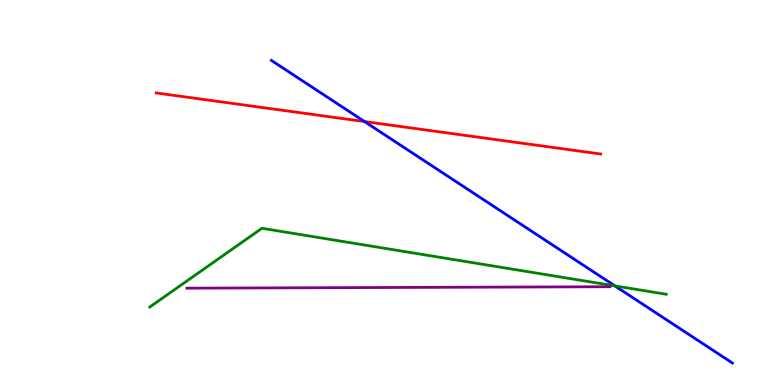[{'lines': ['blue', 'red'], 'intersections': [{'x': 4.7, 'y': 6.84}]}, {'lines': ['green', 'red'], 'intersections': []}, {'lines': ['purple', 'red'], 'intersections': []}, {'lines': ['blue', 'green'], 'intersections': [{'x': 7.93, 'y': 2.57}]}, {'lines': ['blue', 'purple'], 'intersections': []}, {'lines': ['green', 'purple'], 'intersections': []}]